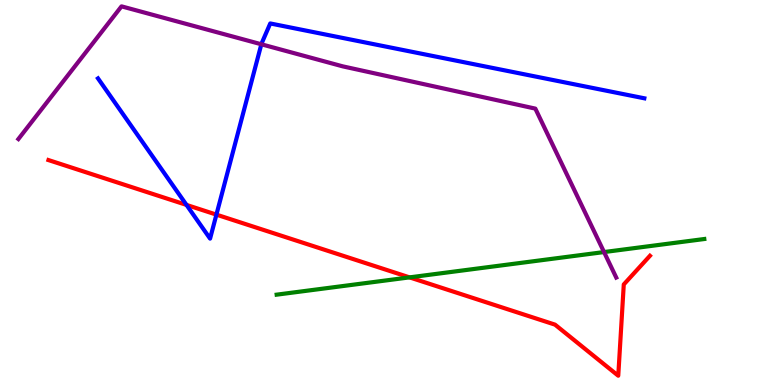[{'lines': ['blue', 'red'], 'intersections': [{'x': 2.41, 'y': 4.68}, {'x': 2.79, 'y': 4.43}]}, {'lines': ['green', 'red'], 'intersections': [{'x': 5.28, 'y': 2.8}]}, {'lines': ['purple', 'red'], 'intersections': []}, {'lines': ['blue', 'green'], 'intersections': []}, {'lines': ['blue', 'purple'], 'intersections': [{'x': 3.37, 'y': 8.85}]}, {'lines': ['green', 'purple'], 'intersections': [{'x': 7.79, 'y': 3.45}]}]